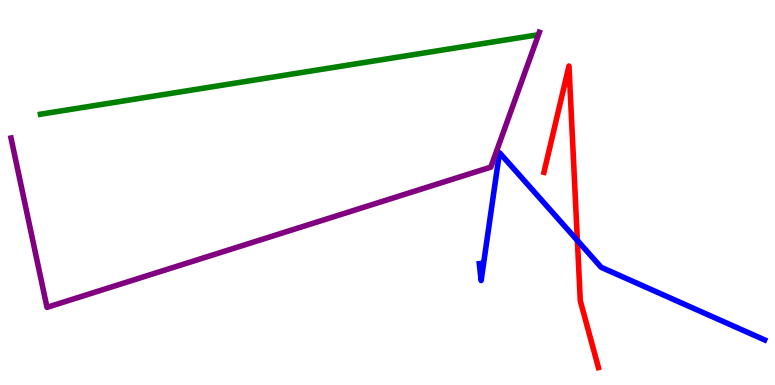[{'lines': ['blue', 'red'], 'intersections': [{'x': 7.45, 'y': 3.75}]}, {'lines': ['green', 'red'], 'intersections': []}, {'lines': ['purple', 'red'], 'intersections': []}, {'lines': ['blue', 'green'], 'intersections': []}, {'lines': ['blue', 'purple'], 'intersections': []}, {'lines': ['green', 'purple'], 'intersections': []}]